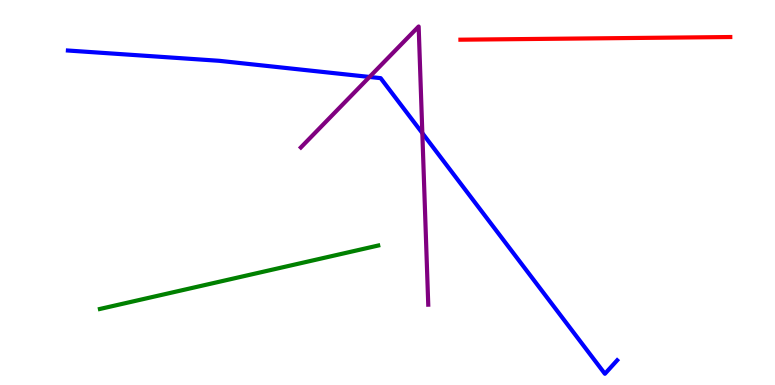[{'lines': ['blue', 'red'], 'intersections': []}, {'lines': ['green', 'red'], 'intersections': []}, {'lines': ['purple', 'red'], 'intersections': []}, {'lines': ['blue', 'green'], 'intersections': []}, {'lines': ['blue', 'purple'], 'intersections': [{'x': 4.77, 'y': 8.0}, {'x': 5.45, 'y': 6.54}]}, {'lines': ['green', 'purple'], 'intersections': []}]